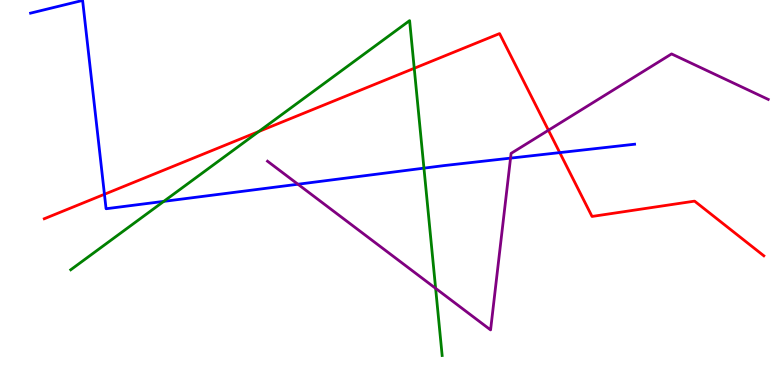[{'lines': ['blue', 'red'], 'intersections': [{'x': 1.35, 'y': 4.95}, {'x': 7.22, 'y': 6.04}]}, {'lines': ['green', 'red'], 'intersections': [{'x': 3.34, 'y': 6.58}, {'x': 5.34, 'y': 8.23}]}, {'lines': ['purple', 'red'], 'intersections': [{'x': 7.08, 'y': 6.62}]}, {'lines': ['blue', 'green'], 'intersections': [{'x': 2.11, 'y': 4.77}, {'x': 5.47, 'y': 5.63}]}, {'lines': ['blue', 'purple'], 'intersections': [{'x': 3.84, 'y': 5.21}, {'x': 6.59, 'y': 5.89}]}, {'lines': ['green', 'purple'], 'intersections': [{'x': 5.62, 'y': 2.51}]}]